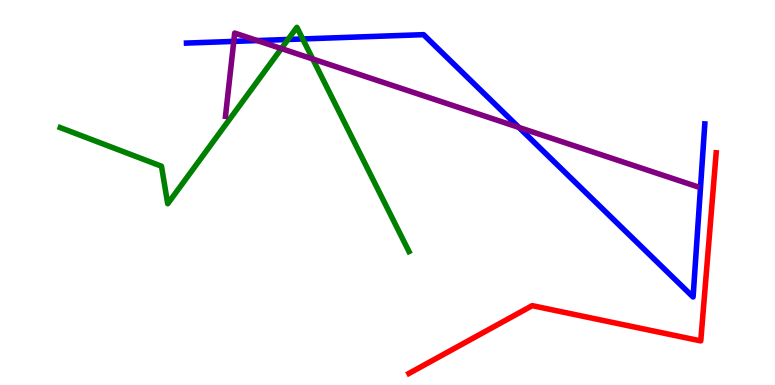[{'lines': ['blue', 'red'], 'intersections': []}, {'lines': ['green', 'red'], 'intersections': []}, {'lines': ['purple', 'red'], 'intersections': []}, {'lines': ['blue', 'green'], 'intersections': [{'x': 3.72, 'y': 8.97}, {'x': 3.91, 'y': 8.99}]}, {'lines': ['blue', 'purple'], 'intersections': [{'x': 3.02, 'y': 8.92}, {'x': 3.32, 'y': 8.95}, {'x': 6.7, 'y': 6.69}]}, {'lines': ['green', 'purple'], 'intersections': [{'x': 3.63, 'y': 8.74}, {'x': 4.04, 'y': 8.47}]}]